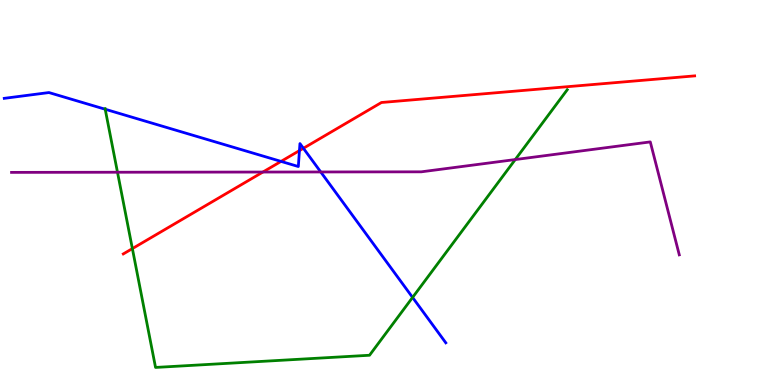[{'lines': ['blue', 'red'], 'intersections': [{'x': 3.63, 'y': 5.81}, {'x': 3.86, 'y': 6.09}, {'x': 3.91, 'y': 6.15}]}, {'lines': ['green', 'red'], 'intersections': [{'x': 1.71, 'y': 3.54}]}, {'lines': ['purple', 'red'], 'intersections': [{'x': 3.39, 'y': 5.53}]}, {'lines': ['blue', 'green'], 'intersections': [{'x': 1.36, 'y': 7.16}, {'x': 5.32, 'y': 2.27}]}, {'lines': ['blue', 'purple'], 'intersections': [{'x': 4.14, 'y': 5.53}]}, {'lines': ['green', 'purple'], 'intersections': [{'x': 1.52, 'y': 5.53}, {'x': 6.65, 'y': 5.86}]}]